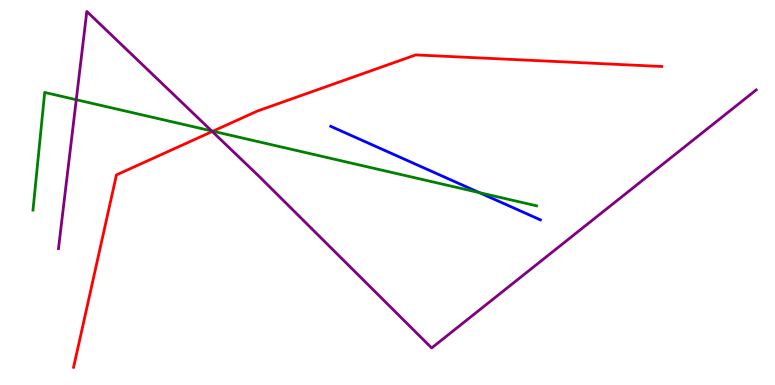[{'lines': ['blue', 'red'], 'intersections': []}, {'lines': ['green', 'red'], 'intersections': [{'x': 2.75, 'y': 6.59}]}, {'lines': ['purple', 'red'], 'intersections': [{'x': 2.74, 'y': 6.58}]}, {'lines': ['blue', 'green'], 'intersections': [{'x': 6.19, 'y': 5.0}]}, {'lines': ['blue', 'purple'], 'intersections': []}, {'lines': ['green', 'purple'], 'intersections': [{'x': 0.984, 'y': 7.41}, {'x': 2.73, 'y': 6.6}]}]